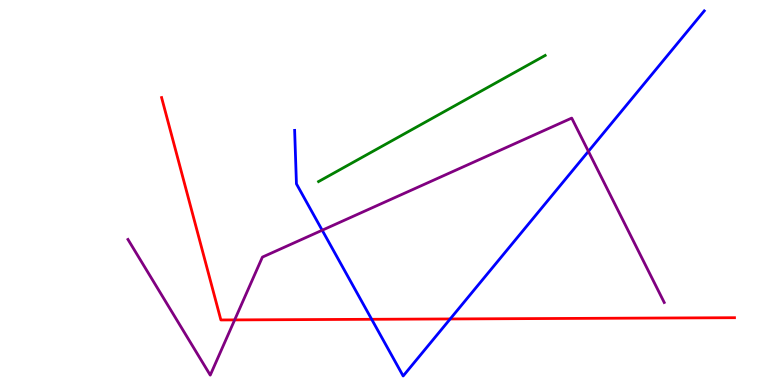[{'lines': ['blue', 'red'], 'intersections': [{'x': 4.8, 'y': 1.71}, {'x': 5.81, 'y': 1.72}]}, {'lines': ['green', 'red'], 'intersections': []}, {'lines': ['purple', 'red'], 'intersections': [{'x': 3.03, 'y': 1.69}]}, {'lines': ['blue', 'green'], 'intersections': []}, {'lines': ['blue', 'purple'], 'intersections': [{'x': 4.16, 'y': 4.02}, {'x': 7.59, 'y': 6.07}]}, {'lines': ['green', 'purple'], 'intersections': []}]